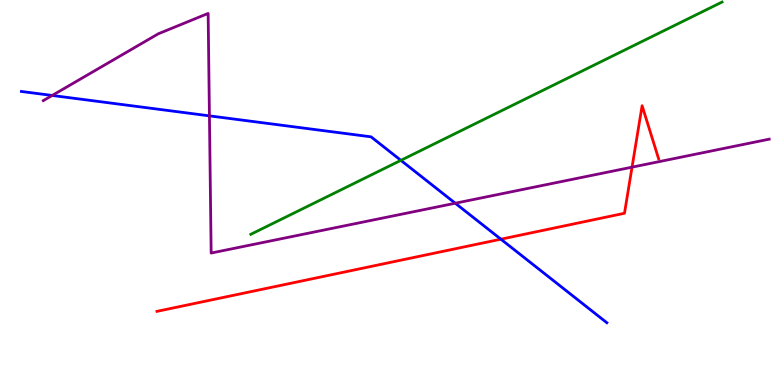[{'lines': ['blue', 'red'], 'intersections': [{'x': 6.46, 'y': 3.79}]}, {'lines': ['green', 'red'], 'intersections': []}, {'lines': ['purple', 'red'], 'intersections': [{'x': 8.16, 'y': 5.66}]}, {'lines': ['blue', 'green'], 'intersections': [{'x': 5.17, 'y': 5.84}]}, {'lines': ['blue', 'purple'], 'intersections': [{'x': 0.673, 'y': 7.52}, {'x': 2.7, 'y': 6.99}, {'x': 5.87, 'y': 4.72}]}, {'lines': ['green', 'purple'], 'intersections': []}]